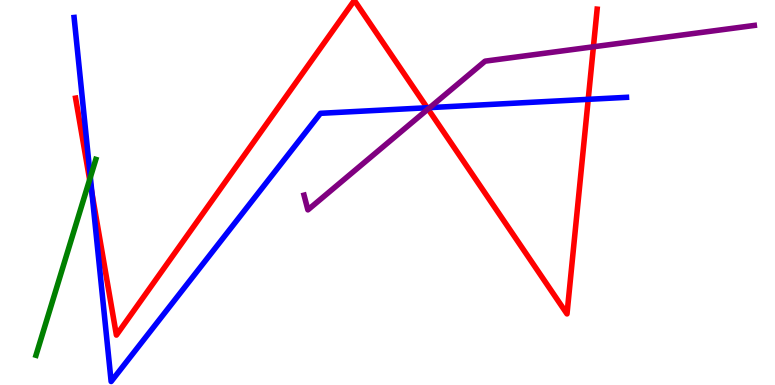[{'lines': ['blue', 'red'], 'intersections': [{'x': 1.19, 'y': 4.98}, {'x': 5.51, 'y': 7.2}, {'x': 7.59, 'y': 7.42}]}, {'lines': ['green', 'red'], 'intersections': [{'x': 1.16, 'y': 5.33}]}, {'lines': ['purple', 'red'], 'intersections': [{'x': 5.52, 'y': 7.17}, {'x': 7.66, 'y': 8.78}]}, {'lines': ['blue', 'green'], 'intersections': [{'x': 1.17, 'y': 5.39}]}, {'lines': ['blue', 'purple'], 'intersections': [{'x': 5.55, 'y': 7.2}]}, {'lines': ['green', 'purple'], 'intersections': []}]